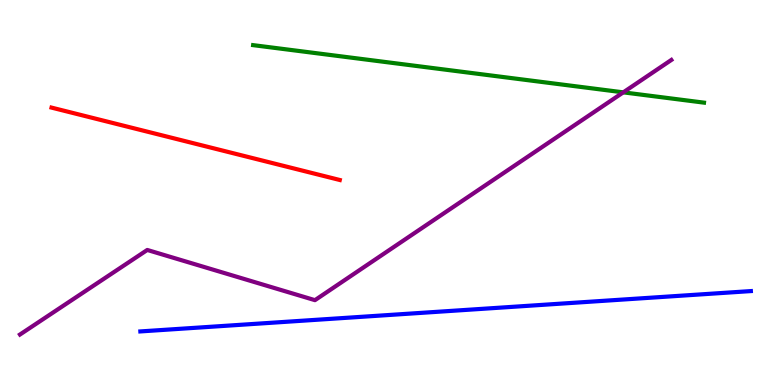[{'lines': ['blue', 'red'], 'intersections': []}, {'lines': ['green', 'red'], 'intersections': []}, {'lines': ['purple', 'red'], 'intersections': []}, {'lines': ['blue', 'green'], 'intersections': []}, {'lines': ['blue', 'purple'], 'intersections': []}, {'lines': ['green', 'purple'], 'intersections': [{'x': 8.04, 'y': 7.6}]}]